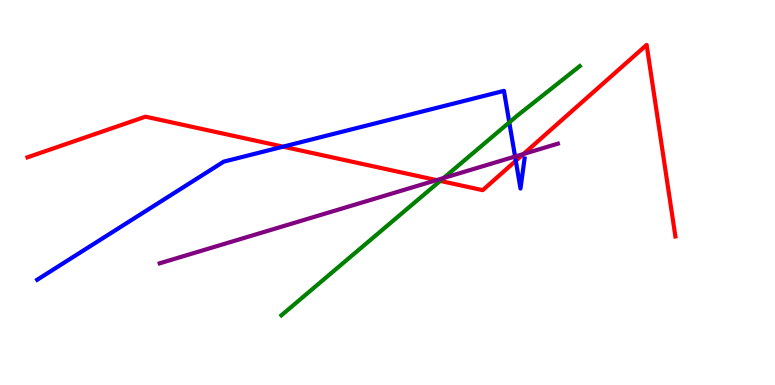[{'lines': ['blue', 'red'], 'intersections': [{'x': 3.65, 'y': 6.19}, {'x': 6.66, 'y': 5.82}]}, {'lines': ['green', 'red'], 'intersections': [{'x': 5.68, 'y': 5.3}]}, {'lines': ['purple', 'red'], 'intersections': [{'x': 5.63, 'y': 5.32}, {'x': 6.76, 'y': 6.0}]}, {'lines': ['blue', 'green'], 'intersections': [{'x': 6.57, 'y': 6.82}]}, {'lines': ['blue', 'purple'], 'intersections': [{'x': 6.65, 'y': 5.93}]}, {'lines': ['green', 'purple'], 'intersections': [{'x': 5.72, 'y': 5.38}]}]